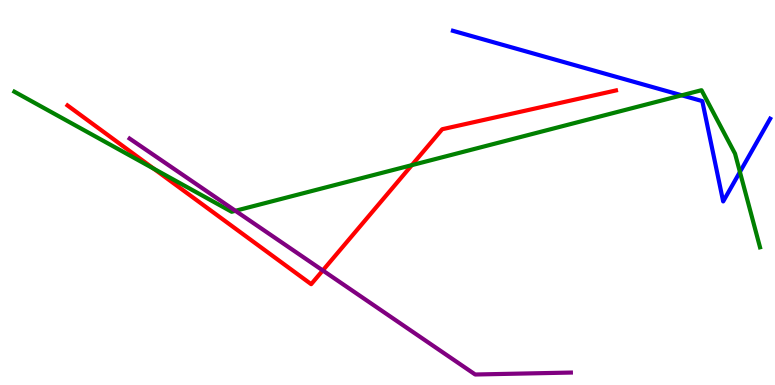[{'lines': ['blue', 'red'], 'intersections': []}, {'lines': ['green', 'red'], 'intersections': [{'x': 1.98, 'y': 5.62}, {'x': 5.31, 'y': 5.71}]}, {'lines': ['purple', 'red'], 'intersections': [{'x': 4.16, 'y': 2.98}]}, {'lines': ['blue', 'green'], 'intersections': [{'x': 8.8, 'y': 7.52}, {'x': 9.55, 'y': 5.53}]}, {'lines': ['blue', 'purple'], 'intersections': []}, {'lines': ['green', 'purple'], 'intersections': [{'x': 3.04, 'y': 4.52}]}]